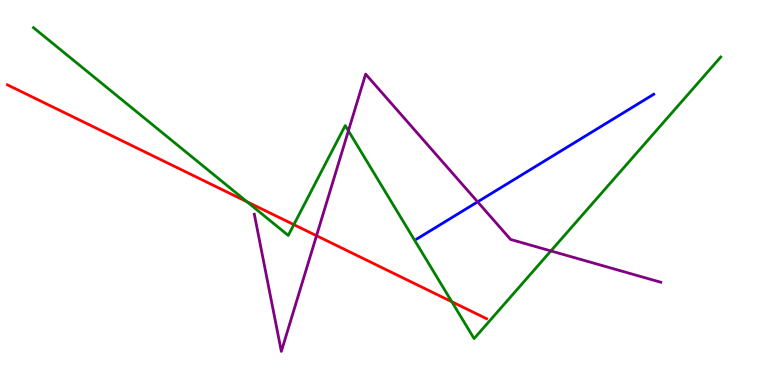[{'lines': ['blue', 'red'], 'intersections': []}, {'lines': ['green', 'red'], 'intersections': [{'x': 3.19, 'y': 4.76}, {'x': 3.79, 'y': 4.17}, {'x': 5.83, 'y': 2.16}]}, {'lines': ['purple', 'red'], 'intersections': [{'x': 4.08, 'y': 3.88}]}, {'lines': ['blue', 'green'], 'intersections': []}, {'lines': ['blue', 'purple'], 'intersections': [{'x': 6.16, 'y': 4.76}]}, {'lines': ['green', 'purple'], 'intersections': [{'x': 4.5, 'y': 6.6}, {'x': 7.11, 'y': 3.48}]}]